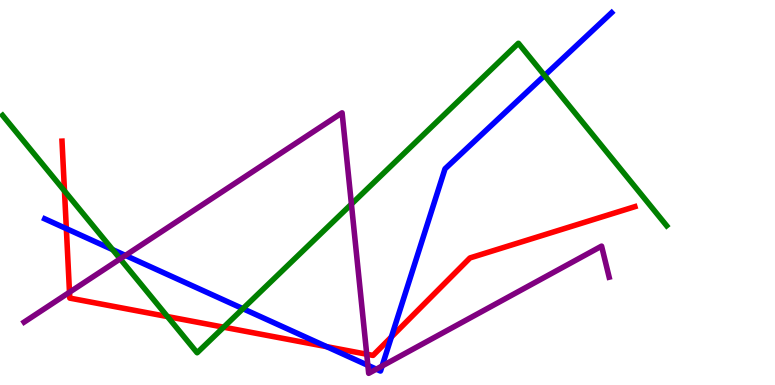[{'lines': ['blue', 'red'], 'intersections': [{'x': 0.856, 'y': 4.06}, {'x': 4.22, 'y': 0.996}, {'x': 5.05, 'y': 1.25}]}, {'lines': ['green', 'red'], 'intersections': [{'x': 0.832, 'y': 5.04}, {'x': 2.16, 'y': 1.78}, {'x': 2.89, 'y': 1.5}]}, {'lines': ['purple', 'red'], 'intersections': [{'x': 0.897, 'y': 2.41}, {'x': 4.73, 'y': 0.799}]}, {'lines': ['blue', 'green'], 'intersections': [{'x': 1.45, 'y': 3.52}, {'x': 3.13, 'y': 1.98}, {'x': 7.03, 'y': 8.04}]}, {'lines': ['blue', 'purple'], 'intersections': [{'x': 1.62, 'y': 3.37}, {'x': 4.75, 'y': 0.511}, {'x': 4.86, 'y': 0.411}, {'x': 4.93, 'y': 0.494}]}, {'lines': ['green', 'purple'], 'intersections': [{'x': 1.55, 'y': 3.28}, {'x': 4.53, 'y': 4.7}]}]